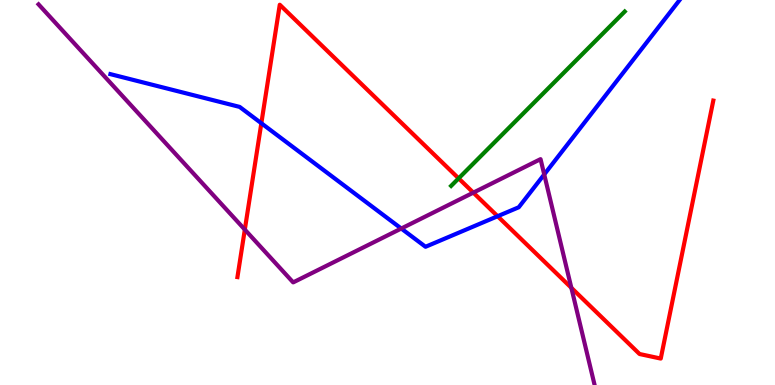[{'lines': ['blue', 'red'], 'intersections': [{'x': 3.37, 'y': 6.8}, {'x': 6.42, 'y': 4.38}]}, {'lines': ['green', 'red'], 'intersections': [{'x': 5.92, 'y': 5.37}]}, {'lines': ['purple', 'red'], 'intersections': [{'x': 3.16, 'y': 4.04}, {'x': 6.11, 'y': 5.0}, {'x': 7.37, 'y': 2.52}]}, {'lines': ['blue', 'green'], 'intersections': []}, {'lines': ['blue', 'purple'], 'intersections': [{'x': 5.18, 'y': 4.06}, {'x': 7.02, 'y': 5.47}]}, {'lines': ['green', 'purple'], 'intersections': []}]